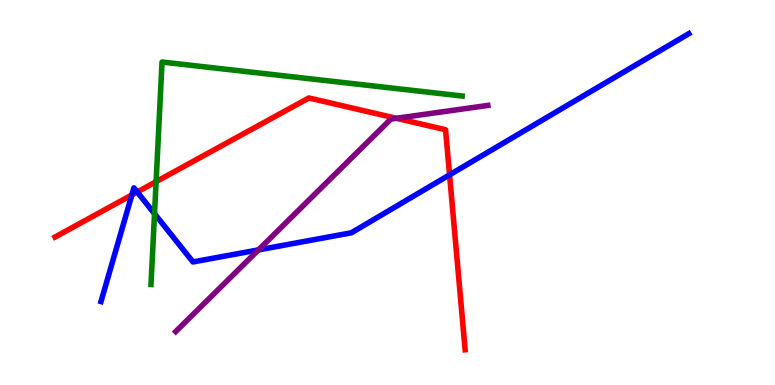[{'lines': ['blue', 'red'], 'intersections': [{'x': 1.7, 'y': 4.94}, {'x': 1.77, 'y': 5.01}, {'x': 5.8, 'y': 5.46}]}, {'lines': ['green', 'red'], 'intersections': [{'x': 2.01, 'y': 5.28}]}, {'lines': ['purple', 'red'], 'intersections': [{'x': 5.11, 'y': 6.93}]}, {'lines': ['blue', 'green'], 'intersections': [{'x': 1.99, 'y': 4.45}]}, {'lines': ['blue', 'purple'], 'intersections': [{'x': 3.33, 'y': 3.51}]}, {'lines': ['green', 'purple'], 'intersections': []}]